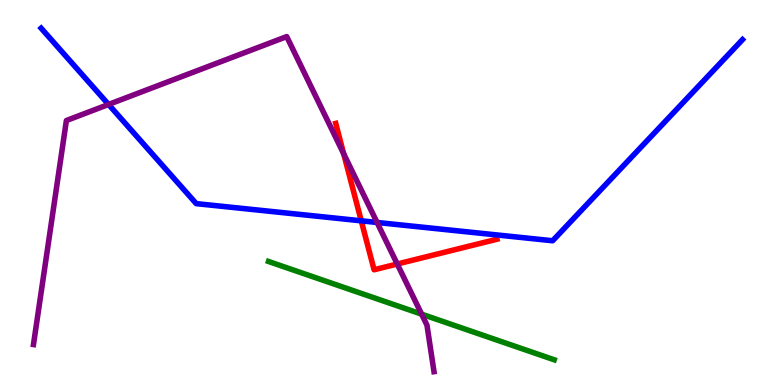[{'lines': ['blue', 'red'], 'intersections': [{'x': 4.66, 'y': 4.26}]}, {'lines': ['green', 'red'], 'intersections': []}, {'lines': ['purple', 'red'], 'intersections': [{'x': 4.43, 'y': 6.0}, {'x': 5.13, 'y': 3.14}]}, {'lines': ['blue', 'green'], 'intersections': []}, {'lines': ['blue', 'purple'], 'intersections': [{'x': 1.4, 'y': 7.29}, {'x': 4.87, 'y': 4.22}]}, {'lines': ['green', 'purple'], 'intersections': [{'x': 5.44, 'y': 1.84}]}]